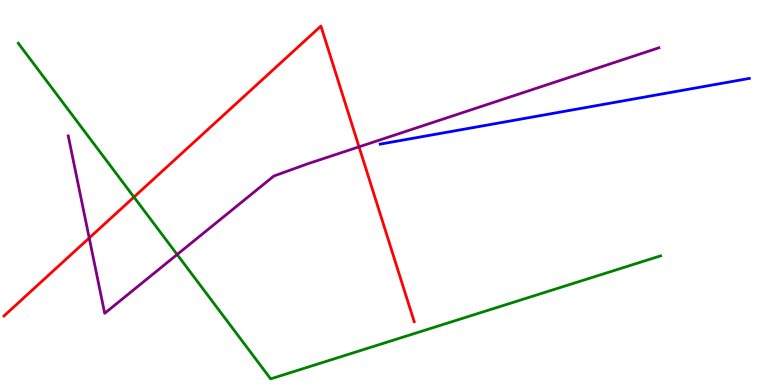[{'lines': ['blue', 'red'], 'intersections': []}, {'lines': ['green', 'red'], 'intersections': [{'x': 1.73, 'y': 4.88}]}, {'lines': ['purple', 'red'], 'intersections': [{'x': 1.15, 'y': 3.82}, {'x': 4.63, 'y': 6.19}]}, {'lines': ['blue', 'green'], 'intersections': []}, {'lines': ['blue', 'purple'], 'intersections': []}, {'lines': ['green', 'purple'], 'intersections': [{'x': 2.29, 'y': 3.39}]}]